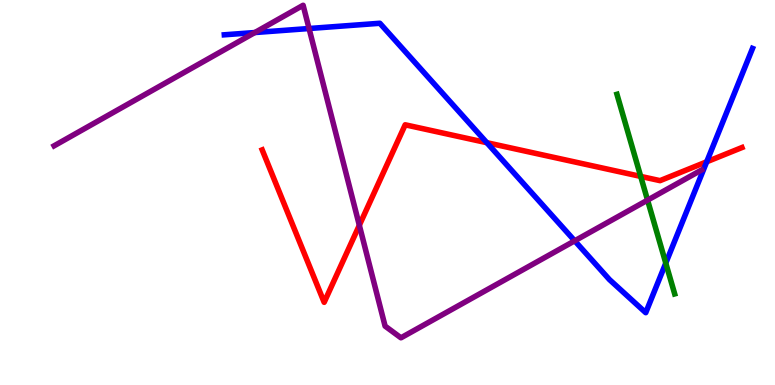[{'lines': ['blue', 'red'], 'intersections': [{'x': 6.28, 'y': 6.29}, {'x': 9.12, 'y': 5.8}]}, {'lines': ['green', 'red'], 'intersections': [{'x': 8.27, 'y': 5.42}]}, {'lines': ['purple', 'red'], 'intersections': [{'x': 4.64, 'y': 4.15}]}, {'lines': ['blue', 'green'], 'intersections': [{'x': 8.59, 'y': 3.17}]}, {'lines': ['blue', 'purple'], 'intersections': [{'x': 3.29, 'y': 9.15}, {'x': 3.99, 'y': 9.26}, {'x': 7.42, 'y': 3.75}]}, {'lines': ['green', 'purple'], 'intersections': [{'x': 8.36, 'y': 4.8}]}]